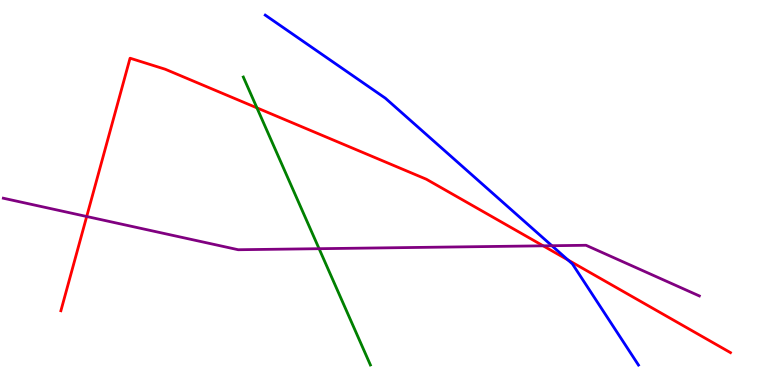[{'lines': ['blue', 'red'], 'intersections': [{'x': 7.33, 'y': 3.25}]}, {'lines': ['green', 'red'], 'intersections': [{'x': 3.32, 'y': 7.2}]}, {'lines': ['purple', 'red'], 'intersections': [{'x': 1.12, 'y': 4.38}, {'x': 7.01, 'y': 3.61}]}, {'lines': ['blue', 'green'], 'intersections': []}, {'lines': ['blue', 'purple'], 'intersections': [{'x': 7.12, 'y': 3.62}]}, {'lines': ['green', 'purple'], 'intersections': [{'x': 4.12, 'y': 3.54}]}]